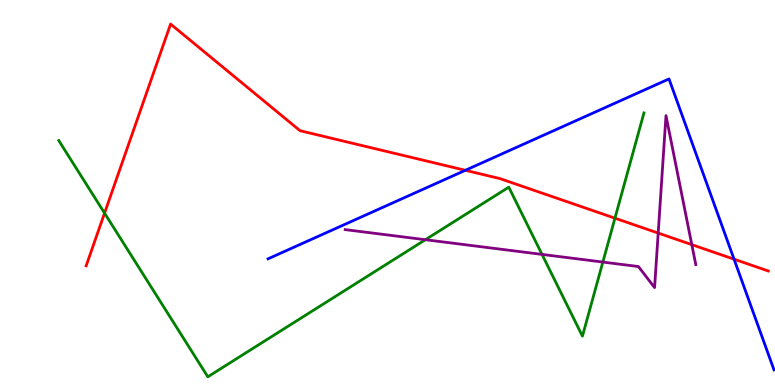[{'lines': ['blue', 'red'], 'intersections': [{'x': 6.0, 'y': 5.58}, {'x': 9.47, 'y': 3.27}]}, {'lines': ['green', 'red'], 'intersections': [{'x': 1.35, 'y': 4.46}, {'x': 7.93, 'y': 4.33}]}, {'lines': ['purple', 'red'], 'intersections': [{'x': 8.49, 'y': 3.95}, {'x': 8.93, 'y': 3.65}]}, {'lines': ['blue', 'green'], 'intersections': []}, {'lines': ['blue', 'purple'], 'intersections': []}, {'lines': ['green', 'purple'], 'intersections': [{'x': 5.49, 'y': 3.77}, {'x': 6.99, 'y': 3.39}, {'x': 7.78, 'y': 3.19}]}]